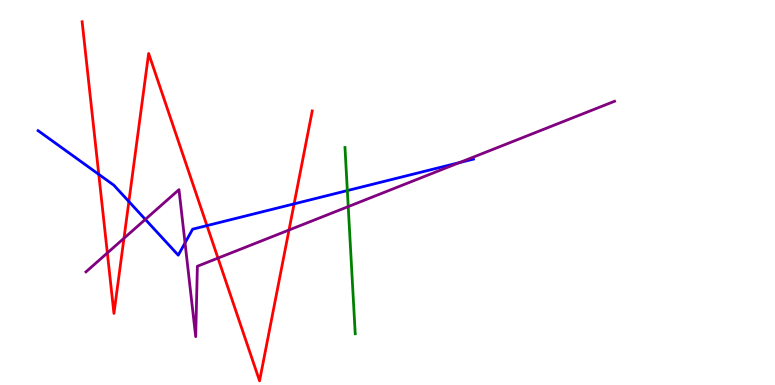[{'lines': ['blue', 'red'], 'intersections': [{'x': 1.27, 'y': 5.47}, {'x': 1.66, 'y': 4.77}, {'x': 2.67, 'y': 4.14}, {'x': 3.79, 'y': 4.7}]}, {'lines': ['green', 'red'], 'intersections': []}, {'lines': ['purple', 'red'], 'intersections': [{'x': 1.39, 'y': 3.43}, {'x': 1.6, 'y': 3.81}, {'x': 2.81, 'y': 3.3}, {'x': 3.73, 'y': 4.03}]}, {'lines': ['blue', 'green'], 'intersections': [{'x': 4.48, 'y': 5.05}]}, {'lines': ['blue', 'purple'], 'intersections': [{'x': 1.88, 'y': 4.3}, {'x': 2.39, 'y': 3.69}, {'x': 5.93, 'y': 5.78}]}, {'lines': ['green', 'purple'], 'intersections': [{'x': 4.49, 'y': 4.63}]}]